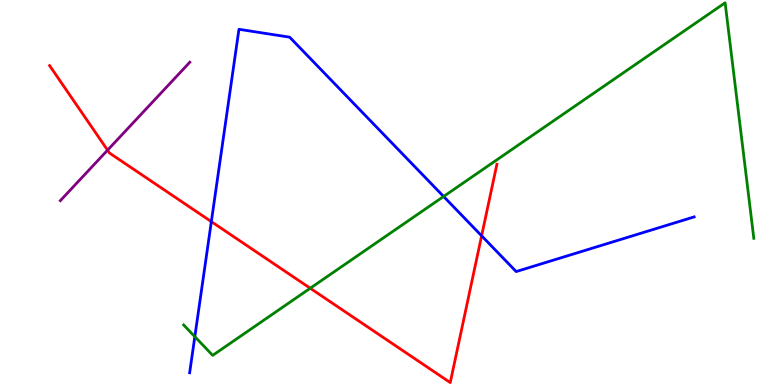[{'lines': ['blue', 'red'], 'intersections': [{'x': 2.73, 'y': 4.24}, {'x': 6.21, 'y': 3.88}]}, {'lines': ['green', 'red'], 'intersections': [{'x': 4.0, 'y': 2.51}]}, {'lines': ['purple', 'red'], 'intersections': [{'x': 1.39, 'y': 6.1}]}, {'lines': ['blue', 'green'], 'intersections': [{'x': 2.51, 'y': 1.26}, {'x': 5.72, 'y': 4.9}]}, {'lines': ['blue', 'purple'], 'intersections': []}, {'lines': ['green', 'purple'], 'intersections': []}]